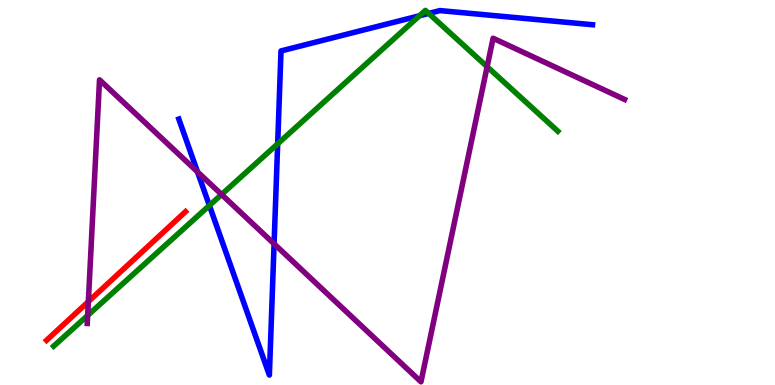[{'lines': ['blue', 'red'], 'intersections': []}, {'lines': ['green', 'red'], 'intersections': []}, {'lines': ['purple', 'red'], 'intersections': [{'x': 1.14, 'y': 2.17}]}, {'lines': ['blue', 'green'], 'intersections': [{'x': 2.7, 'y': 4.66}, {'x': 3.58, 'y': 6.26}, {'x': 5.41, 'y': 9.59}, {'x': 5.53, 'y': 9.65}]}, {'lines': ['blue', 'purple'], 'intersections': [{'x': 2.55, 'y': 5.54}, {'x': 3.54, 'y': 3.67}]}, {'lines': ['green', 'purple'], 'intersections': [{'x': 1.13, 'y': 1.81}, {'x': 2.86, 'y': 4.95}, {'x': 6.29, 'y': 8.27}]}]